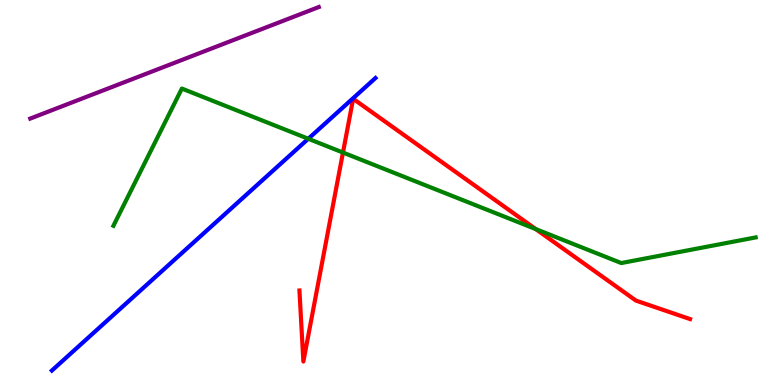[{'lines': ['blue', 'red'], 'intersections': []}, {'lines': ['green', 'red'], 'intersections': [{'x': 4.43, 'y': 6.04}, {'x': 6.91, 'y': 4.05}]}, {'lines': ['purple', 'red'], 'intersections': []}, {'lines': ['blue', 'green'], 'intersections': [{'x': 3.98, 'y': 6.4}]}, {'lines': ['blue', 'purple'], 'intersections': []}, {'lines': ['green', 'purple'], 'intersections': []}]